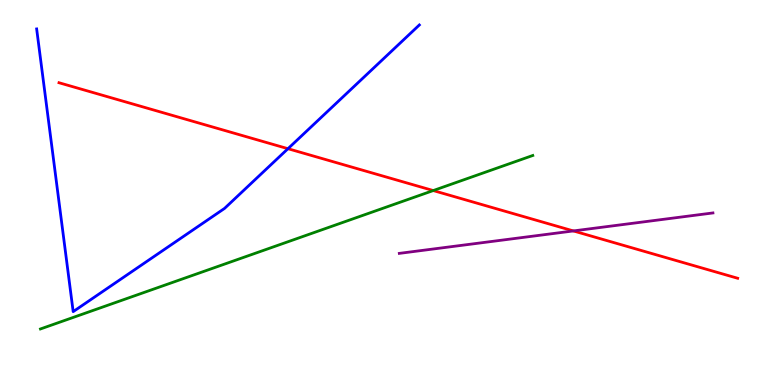[{'lines': ['blue', 'red'], 'intersections': [{'x': 3.72, 'y': 6.14}]}, {'lines': ['green', 'red'], 'intersections': [{'x': 5.59, 'y': 5.05}]}, {'lines': ['purple', 'red'], 'intersections': [{'x': 7.4, 'y': 4.0}]}, {'lines': ['blue', 'green'], 'intersections': []}, {'lines': ['blue', 'purple'], 'intersections': []}, {'lines': ['green', 'purple'], 'intersections': []}]